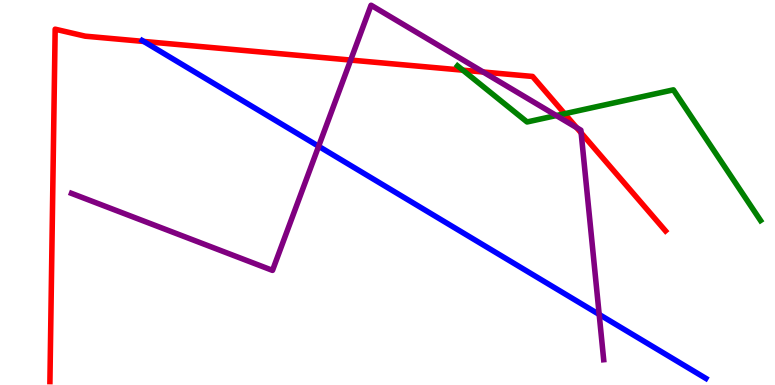[{'lines': ['blue', 'red'], 'intersections': [{'x': 1.85, 'y': 8.92}]}, {'lines': ['green', 'red'], 'intersections': [{'x': 5.97, 'y': 8.18}, {'x': 7.29, 'y': 7.05}]}, {'lines': ['purple', 'red'], 'intersections': [{'x': 4.52, 'y': 8.44}, {'x': 6.24, 'y': 8.13}, {'x': 7.44, 'y': 6.69}, {'x': 7.5, 'y': 6.55}]}, {'lines': ['blue', 'green'], 'intersections': []}, {'lines': ['blue', 'purple'], 'intersections': [{'x': 4.11, 'y': 6.2}, {'x': 7.73, 'y': 1.83}]}, {'lines': ['green', 'purple'], 'intersections': [{'x': 7.18, 'y': 7.0}]}]